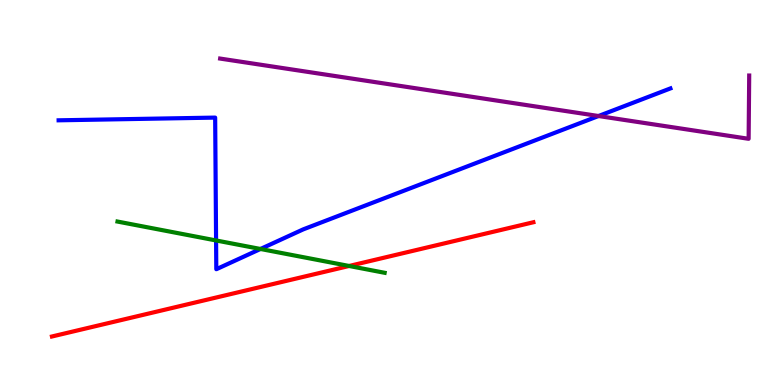[{'lines': ['blue', 'red'], 'intersections': []}, {'lines': ['green', 'red'], 'intersections': [{'x': 4.5, 'y': 3.09}]}, {'lines': ['purple', 'red'], 'intersections': []}, {'lines': ['blue', 'green'], 'intersections': [{'x': 2.79, 'y': 3.75}, {'x': 3.36, 'y': 3.53}]}, {'lines': ['blue', 'purple'], 'intersections': [{'x': 7.72, 'y': 6.99}]}, {'lines': ['green', 'purple'], 'intersections': []}]